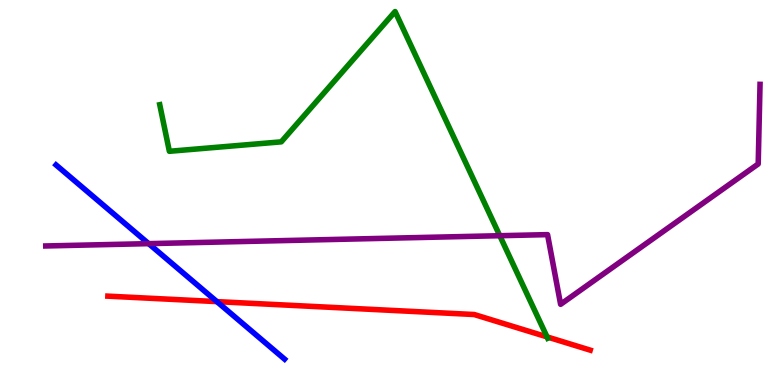[{'lines': ['blue', 'red'], 'intersections': [{'x': 2.8, 'y': 2.17}]}, {'lines': ['green', 'red'], 'intersections': [{'x': 7.06, 'y': 1.25}]}, {'lines': ['purple', 'red'], 'intersections': []}, {'lines': ['blue', 'green'], 'intersections': []}, {'lines': ['blue', 'purple'], 'intersections': [{'x': 1.92, 'y': 3.67}]}, {'lines': ['green', 'purple'], 'intersections': [{'x': 6.45, 'y': 3.88}]}]